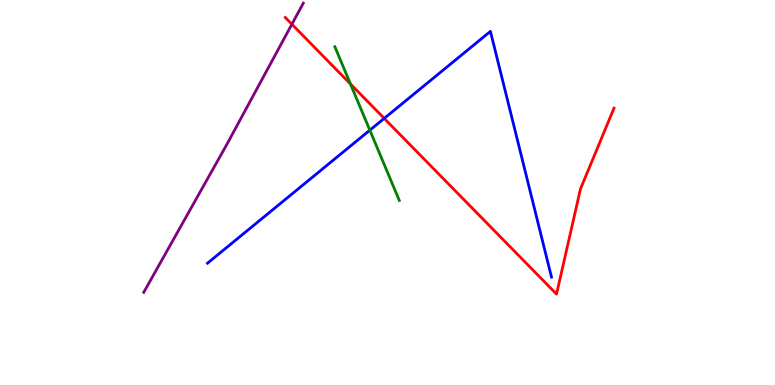[{'lines': ['blue', 'red'], 'intersections': [{'x': 4.96, 'y': 6.92}]}, {'lines': ['green', 'red'], 'intersections': [{'x': 4.52, 'y': 7.82}]}, {'lines': ['purple', 'red'], 'intersections': [{'x': 3.77, 'y': 9.37}]}, {'lines': ['blue', 'green'], 'intersections': [{'x': 4.77, 'y': 6.62}]}, {'lines': ['blue', 'purple'], 'intersections': []}, {'lines': ['green', 'purple'], 'intersections': []}]